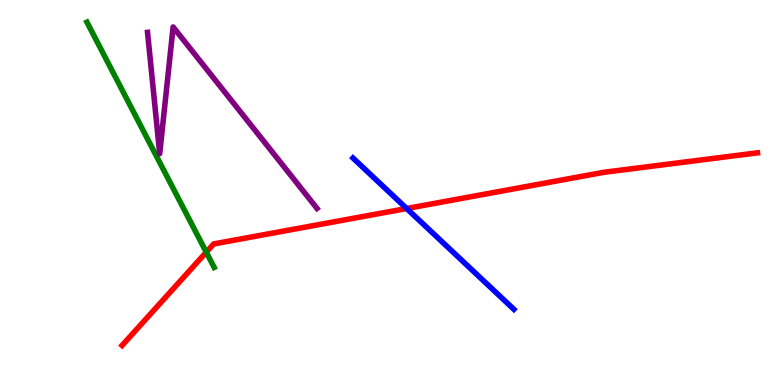[{'lines': ['blue', 'red'], 'intersections': [{'x': 5.25, 'y': 4.58}]}, {'lines': ['green', 'red'], 'intersections': [{'x': 2.66, 'y': 3.45}]}, {'lines': ['purple', 'red'], 'intersections': []}, {'lines': ['blue', 'green'], 'intersections': []}, {'lines': ['blue', 'purple'], 'intersections': []}, {'lines': ['green', 'purple'], 'intersections': []}]